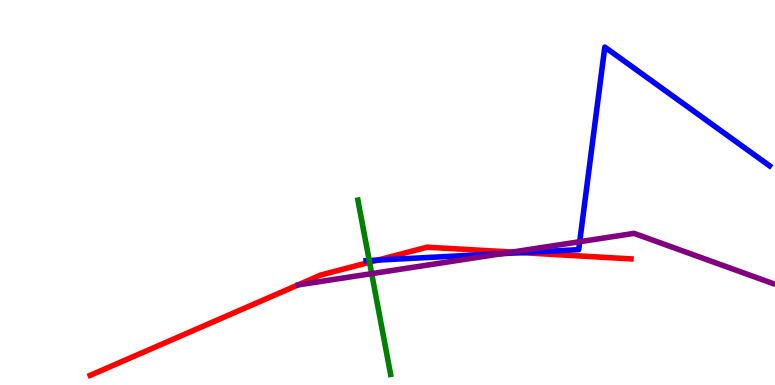[{'lines': ['blue', 'red'], 'intersections': [{'x': 4.87, 'y': 3.24}, {'x': 6.73, 'y': 3.44}]}, {'lines': ['green', 'red'], 'intersections': [{'x': 4.77, 'y': 3.19}]}, {'lines': ['purple', 'red'], 'intersections': [{'x': 6.61, 'y': 3.45}]}, {'lines': ['blue', 'green'], 'intersections': [{'x': 4.76, 'y': 3.23}]}, {'lines': ['blue', 'purple'], 'intersections': [{'x': 6.48, 'y': 3.41}, {'x': 7.48, 'y': 3.72}]}, {'lines': ['green', 'purple'], 'intersections': [{'x': 4.8, 'y': 2.89}]}]